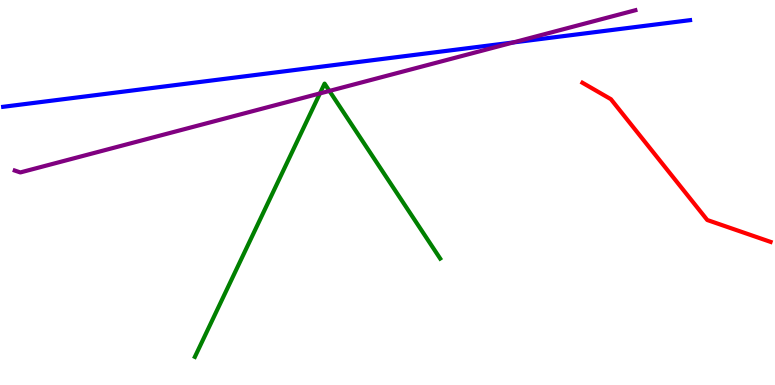[{'lines': ['blue', 'red'], 'intersections': []}, {'lines': ['green', 'red'], 'intersections': []}, {'lines': ['purple', 'red'], 'intersections': []}, {'lines': ['blue', 'green'], 'intersections': []}, {'lines': ['blue', 'purple'], 'intersections': [{'x': 6.62, 'y': 8.9}]}, {'lines': ['green', 'purple'], 'intersections': [{'x': 4.13, 'y': 7.57}, {'x': 4.25, 'y': 7.64}]}]